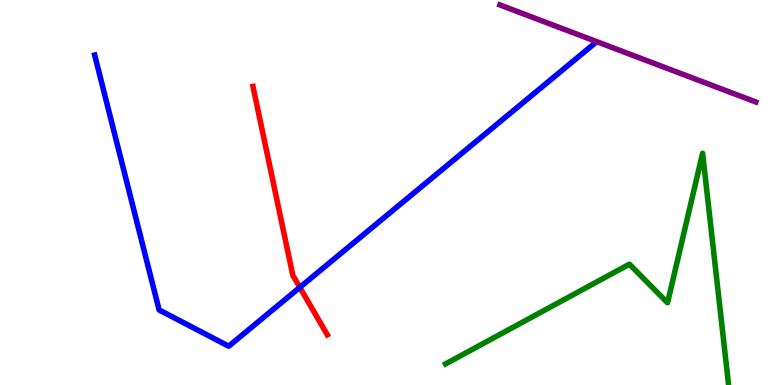[{'lines': ['blue', 'red'], 'intersections': [{'x': 3.87, 'y': 2.54}]}, {'lines': ['green', 'red'], 'intersections': []}, {'lines': ['purple', 'red'], 'intersections': []}, {'lines': ['blue', 'green'], 'intersections': []}, {'lines': ['blue', 'purple'], 'intersections': []}, {'lines': ['green', 'purple'], 'intersections': []}]